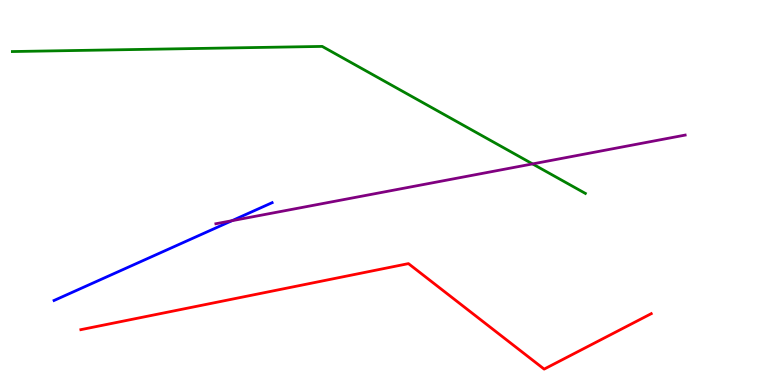[{'lines': ['blue', 'red'], 'intersections': []}, {'lines': ['green', 'red'], 'intersections': []}, {'lines': ['purple', 'red'], 'intersections': []}, {'lines': ['blue', 'green'], 'intersections': []}, {'lines': ['blue', 'purple'], 'intersections': [{'x': 2.99, 'y': 4.27}]}, {'lines': ['green', 'purple'], 'intersections': [{'x': 6.87, 'y': 5.74}]}]